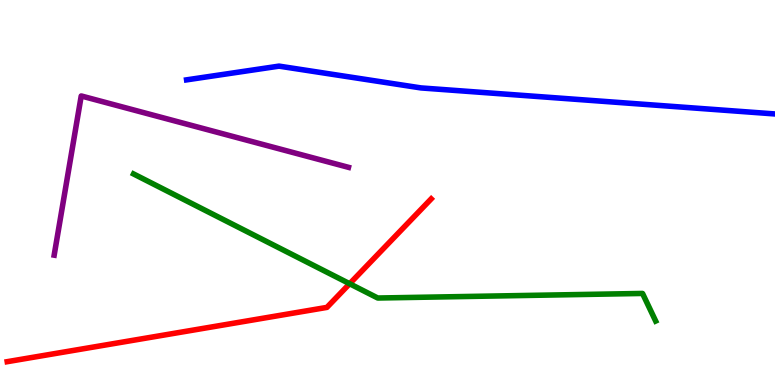[{'lines': ['blue', 'red'], 'intersections': []}, {'lines': ['green', 'red'], 'intersections': [{'x': 4.51, 'y': 2.63}]}, {'lines': ['purple', 'red'], 'intersections': []}, {'lines': ['blue', 'green'], 'intersections': []}, {'lines': ['blue', 'purple'], 'intersections': []}, {'lines': ['green', 'purple'], 'intersections': []}]